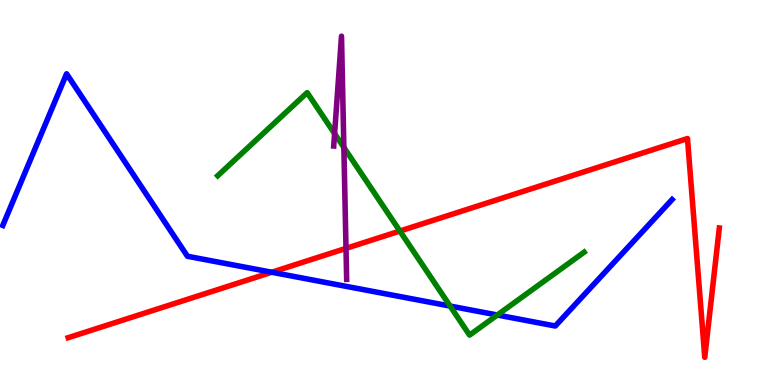[{'lines': ['blue', 'red'], 'intersections': [{'x': 3.51, 'y': 2.93}]}, {'lines': ['green', 'red'], 'intersections': [{'x': 5.16, 'y': 4.0}]}, {'lines': ['purple', 'red'], 'intersections': [{'x': 4.46, 'y': 3.55}]}, {'lines': ['blue', 'green'], 'intersections': [{'x': 5.81, 'y': 2.05}, {'x': 6.42, 'y': 1.82}]}, {'lines': ['blue', 'purple'], 'intersections': []}, {'lines': ['green', 'purple'], 'intersections': [{'x': 4.32, 'y': 6.53}, {'x': 4.44, 'y': 6.17}]}]